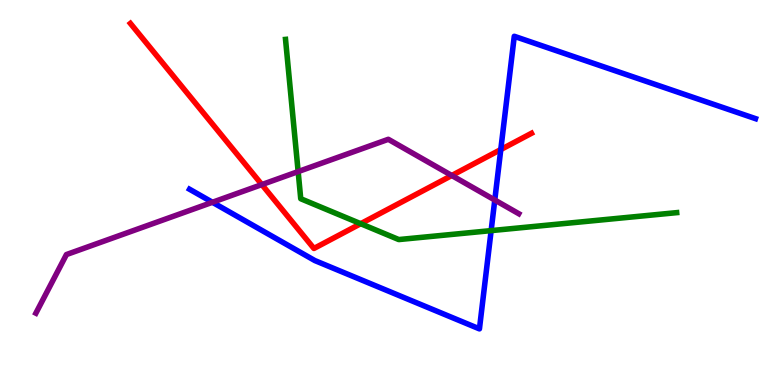[{'lines': ['blue', 'red'], 'intersections': [{'x': 6.46, 'y': 6.12}]}, {'lines': ['green', 'red'], 'intersections': [{'x': 4.65, 'y': 4.19}]}, {'lines': ['purple', 'red'], 'intersections': [{'x': 3.38, 'y': 5.21}, {'x': 5.83, 'y': 5.44}]}, {'lines': ['blue', 'green'], 'intersections': [{'x': 6.34, 'y': 4.01}]}, {'lines': ['blue', 'purple'], 'intersections': [{'x': 2.74, 'y': 4.75}, {'x': 6.38, 'y': 4.8}]}, {'lines': ['green', 'purple'], 'intersections': [{'x': 3.85, 'y': 5.54}]}]